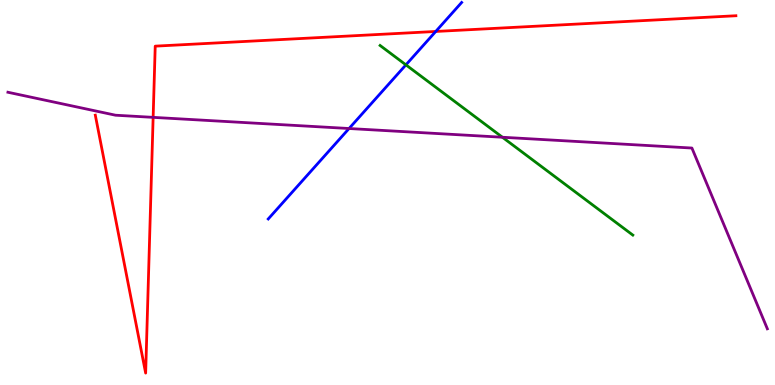[{'lines': ['blue', 'red'], 'intersections': [{'x': 5.62, 'y': 9.18}]}, {'lines': ['green', 'red'], 'intersections': []}, {'lines': ['purple', 'red'], 'intersections': [{'x': 1.98, 'y': 6.95}]}, {'lines': ['blue', 'green'], 'intersections': [{'x': 5.24, 'y': 8.32}]}, {'lines': ['blue', 'purple'], 'intersections': [{'x': 4.5, 'y': 6.66}]}, {'lines': ['green', 'purple'], 'intersections': [{'x': 6.48, 'y': 6.44}]}]